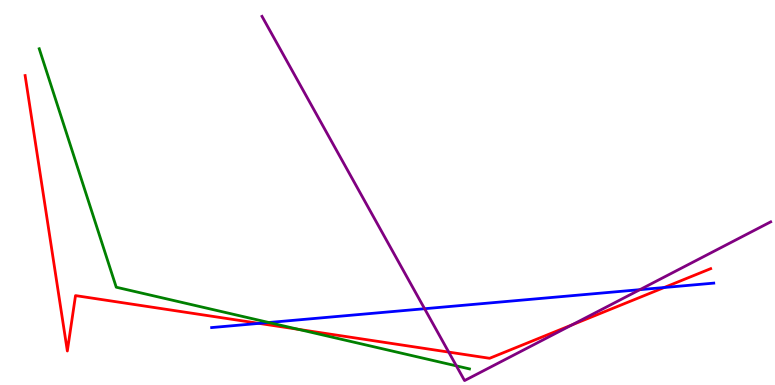[{'lines': ['blue', 'red'], 'intersections': [{'x': 3.34, 'y': 1.6}, {'x': 8.57, 'y': 2.53}]}, {'lines': ['green', 'red'], 'intersections': [{'x': 3.85, 'y': 1.45}]}, {'lines': ['purple', 'red'], 'intersections': [{'x': 5.79, 'y': 0.855}, {'x': 7.38, 'y': 1.56}]}, {'lines': ['blue', 'green'], 'intersections': [{'x': 3.47, 'y': 1.62}]}, {'lines': ['blue', 'purple'], 'intersections': [{'x': 5.48, 'y': 1.98}, {'x': 8.26, 'y': 2.48}]}, {'lines': ['green', 'purple'], 'intersections': [{'x': 5.89, 'y': 0.497}]}]